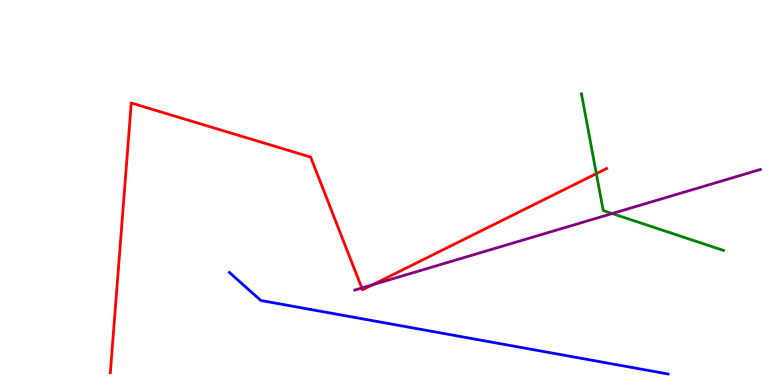[{'lines': ['blue', 'red'], 'intersections': []}, {'lines': ['green', 'red'], 'intersections': [{'x': 7.69, 'y': 5.49}]}, {'lines': ['purple', 'red'], 'intersections': [{'x': 4.67, 'y': 2.52}, {'x': 4.81, 'y': 2.6}]}, {'lines': ['blue', 'green'], 'intersections': []}, {'lines': ['blue', 'purple'], 'intersections': []}, {'lines': ['green', 'purple'], 'intersections': [{'x': 7.9, 'y': 4.45}]}]